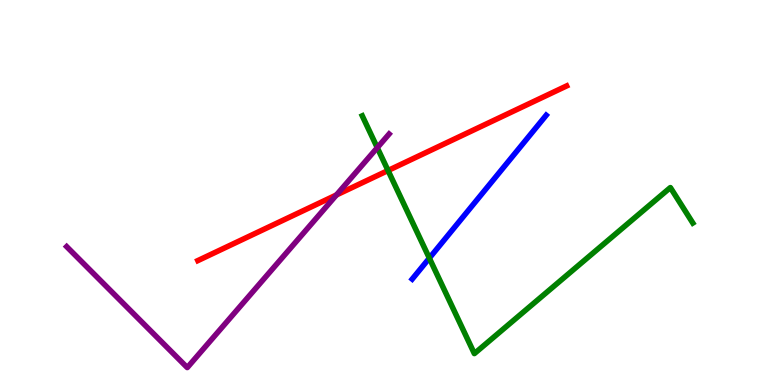[{'lines': ['blue', 'red'], 'intersections': []}, {'lines': ['green', 'red'], 'intersections': [{'x': 5.01, 'y': 5.57}]}, {'lines': ['purple', 'red'], 'intersections': [{'x': 4.34, 'y': 4.94}]}, {'lines': ['blue', 'green'], 'intersections': [{'x': 5.54, 'y': 3.3}]}, {'lines': ['blue', 'purple'], 'intersections': []}, {'lines': ['green', 'purple'], 'intersections': [{'x': 4.87, 'y': 6.16}]}]